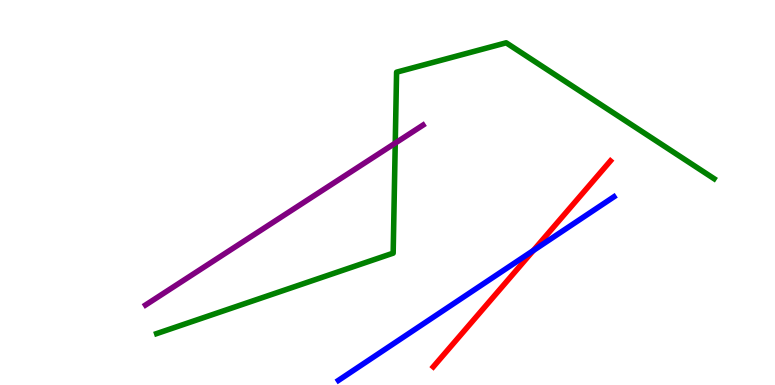[{'lines': ['blue', 'red'], 'intersections': [{'x': 6.88, 'y': 3.49}]}, {'lines': ['green', 'red'], 'intersections': []}, {'lines': ['purple', 'red'], 'intersections': []}, {'lines': ['blue', 'green'], 'intersections': []}, {'lines': ['blue', 'purple'], 'intersections': []}, {'lines': ['green', 'purple'], 'intersections': [{'x': 5.1, 'y': 6.28}]}]